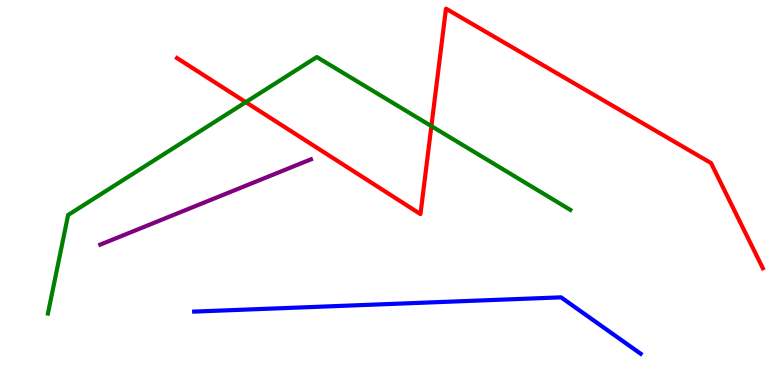[{'lines': ['blue', 'red'], 'intersections': []}, {'lines': ['green', 'red'], 'intersections': [{'x': 3.17, 'y': 7.35}, {'x': 5.57, 'y': 6.72}]}, {'lines': ['purple', 'red'], 'intersections': []}, {'lines': ['blue', 'green'], 'intersections': []}, {'lines': ['blue', 'purple'], 'intersections': []}, {'lines': ['green', 'purple'], 'intersections': []}]